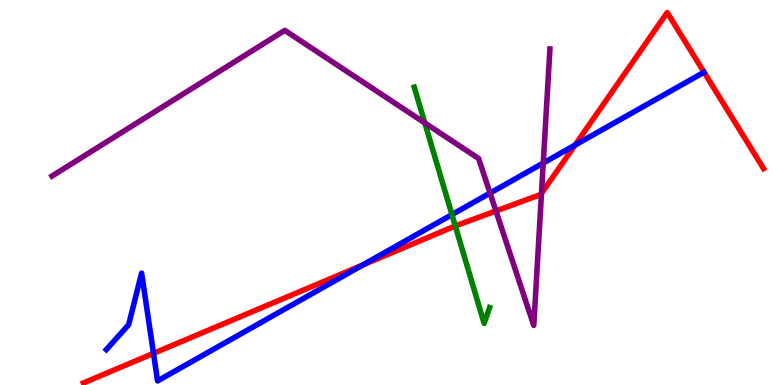[{'lines': ['blue', 'red'], 'intersections': [{'x': 1.98, 'y': 0.821}, {'x': 4.68, 'y': 3.12}, {'x': 7.42, 'y': 6.23}]}, {'lines': ['green', 'red'], 'intersections': [{'x': 5.87, 'y': 4.13}]}, {'lines': ['purple', 'red'], 'intersections': [{'x': 6.4, 'y': 4.52}, {'x': 6.99, 'y': 4.98}]}, {'lines': ['blue', 'green'], 'intersections': [{'x': 5.83, 'y': 4.43}]}, {'lines': ['blue', 'purple'], 'intersections': [{'x': 6.32, 'y': 4.98}, {'x': 7.01, 'y': 5.77}]}, {'lines': ['green', 'purple'], 'intersections': [{'x': 5.48, 'y': 6.81}]}]